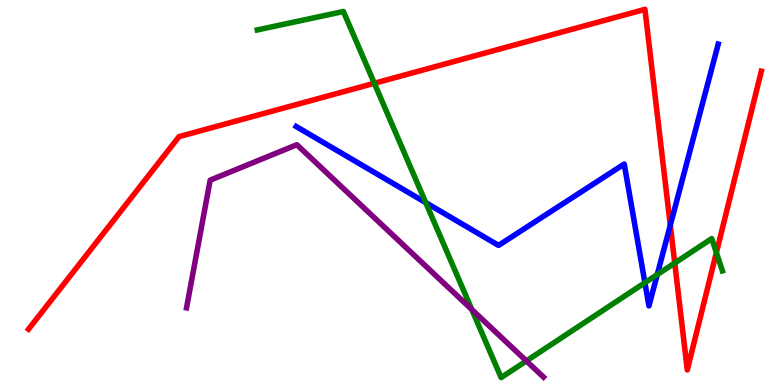[{'lines': ['blue', 'red'], 'intersections': [{'x': 8.65, 'y': 4.15}]}, {'lines': ['green', 'red'], 'intersections': [{'x': 4.83, 'y': 7.84}, {'x': 8.71, 'y': 3.17}, {'x': 9.24, 'y': 3.44}]}, {'lines': ['purple', 'red'], 'intersections': []}, {'lines': ['blue', 'green'], 'intersections': [{'x': 5.49, 'y': 4.74}, {'x': 8.32, 'y': 2.66}, {'x': 8.48, 'y': 2.87}]}, {'lines': ['blue', 'purple'], 'intersections': []}, {'lines': ['green', 'purple'], 'intersections': [{'x': 6.09, 'y': 1.96}, {'x': 6.79, 'y': 0.625}]}]